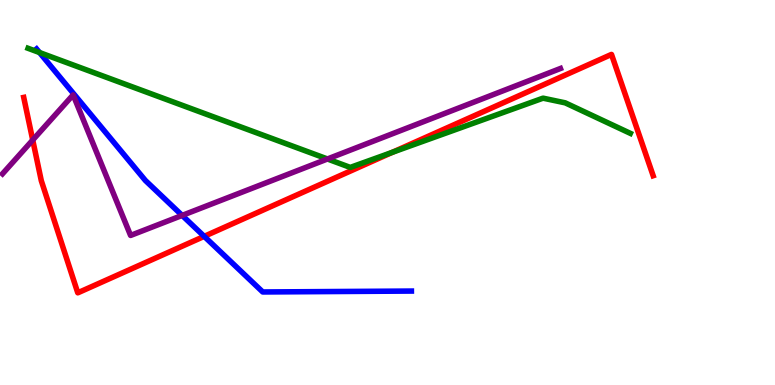[{'lines': ['blue', 'red'], 'intersections': [{'x': 2.63, 'y': 3.86}]}, {'lines': ['green', 'red'], 'intersections': [{'x': 5.06, 'y': 6.04}]}, {'lines': ['purple', 'red'], 'intersections': [{'x': 0.422, 'y': 6.36}]}, {'lines': ['blue', 'green'], 'intersections': [{'x': 0.51, 'y': 8.64}]}, {'lines': ['blue', 'purple'], 'intersections': [{'x': 2.35, 'y': 4.4}]}, {'lines': ['green', 'purple'], 'intersections': [{'x': 4.23, 'y': 5.87}]}]